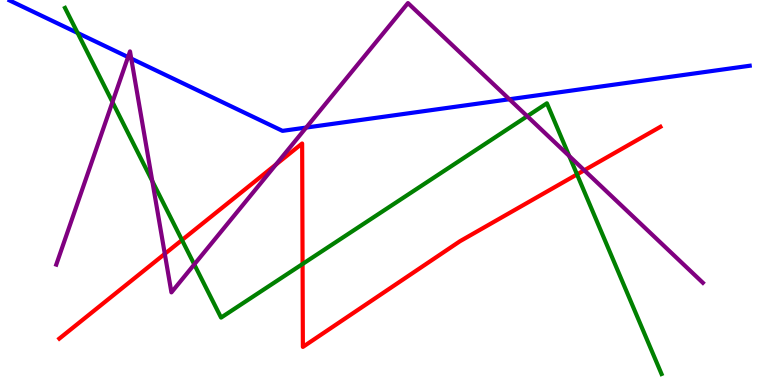[{'lines': ['blue', 'red'], 'intersections': []}, {'lines': ['green', 'red'], 'intersections': [{'x': 2.35, 'y': 3.77}, {'x': 3.9, 'y': 3.14}, {'x': 7.45, 'y': 5.47}]}, {'lines': ['purple', 'red'], 'intersections': [{'x': 2.13, 'y': 3.41}, {'x': 3.56, 'y': 5.73}, {'x': 7.54, 'y': 5.58}]}, {'lines': ['blue', 'green'], 'intersections': [{'x': 1.0, 'y': 9.14}]}, {'lines': ['blue', 'purple'], 'intersections': [{'x': 1.65, 'y': 8.52}, {'x': 1.69, 'y': 8.48}, {'x': 3.95, 'y': 6.69}, {'x': 6.57, 'y': 7.42}]}, {'lines': ['green', 'purple'], 'intersections': [{'x': 1.45, 'y': 7.35}, {'x': 1.97, 'y': 5.3}, {'x': 2.51, 'y': 3.13}, {'x': 6.8, 'y': 6.98}, {'x': 7.34, 'y': 5.95}]}]